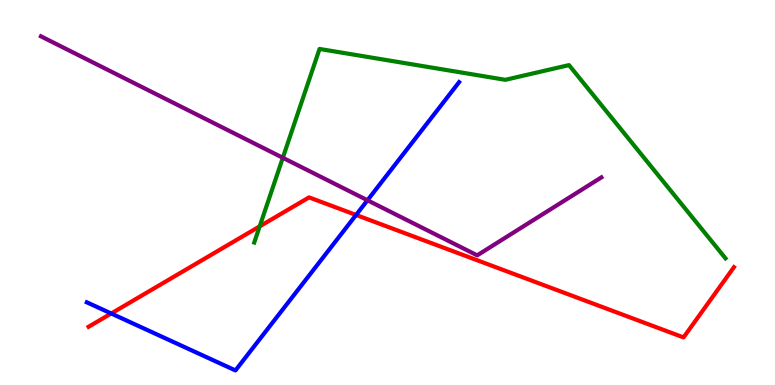[{'lines': ['blue', 'red'], 'intersections': [{'x': 1.44, 'y': 1.86}, {'x': 4.59, 'y': 4.42}]}, {'lines': ['green', 'red'], 'intersections': [{'x': 3.35, 'y': 4.12}]}, {'lines': ['purple', 'red'], 'intersections': []}, {'lines': ['blue', 'green'], 'intersections': []}, {'lines': ['blue', 'purple'], 'intersections': [{'x': 4.74, 'y': 4.8}]}, {'lines': ['green', 'purple'], 'intersections': [{'x': 3.65, 'y': 5.9}]}]